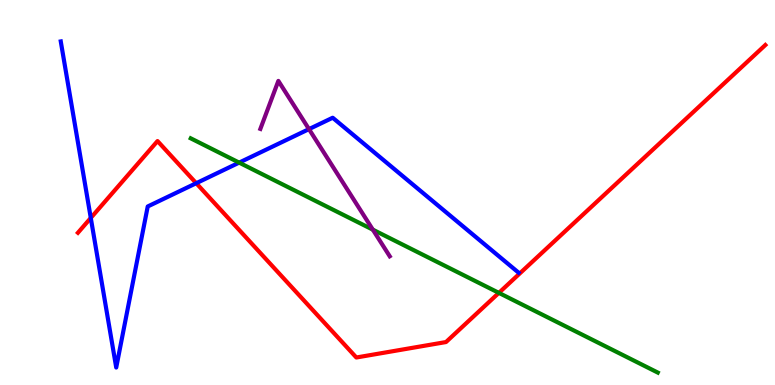[{'lines': ['blue', 'red'], 'intersections': [{'x': 1.17, 'y': 4.34}, {'x': 2.53, 'y': 5.24}]}, {'lines': ['green', 'red'], 'intersections': [{'x': 6.44, 'y': 2.39}]}, {'lines': ['purple', 'red'], 'intersections': []}, {'lines': ['blue', 'green'], 'intersections': [{'x': 3.09, 'y': 5.78}]}, {'lines': ['blue', 'purple'], 'intersections': [{'x': 3.99, 'y': 6.65}]}, {'lines': ['green', 'purple'], 'intersections': [{'x': 4.81, 'y': 4.03}]}]